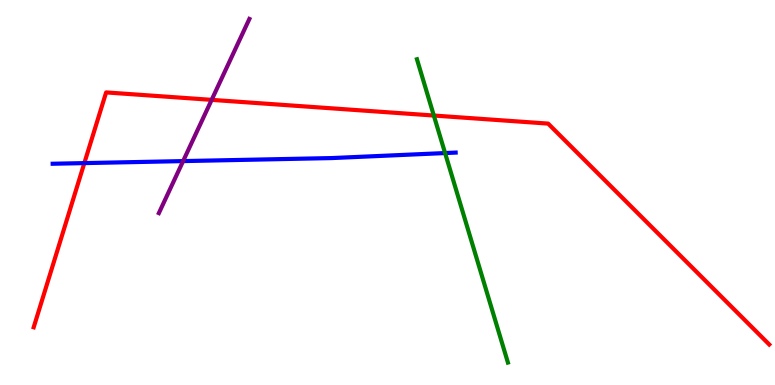[{'lines': ['blue', 'red'], 'intersections': [{'x': 1.09, 'y': 5.76}]}, {'lines': ['green', 'red'], 'intersections': [{'x': 5.6, 'y': 7.0}]}, {'lines': ['purple', 'red'], 'intersections': [{'x': 2.73, 'y': 7.41}]}, {'lines': ['blue', 'green'], 'intersections': [{'x': 5.74, 'y': 6.02}]}, {'lines': ['blue', 'purple'], 'intersections': [{'x': 2.36, 'y': 5.82}]}, {'lines': ['green', 'purple'], 'intersections': []}]